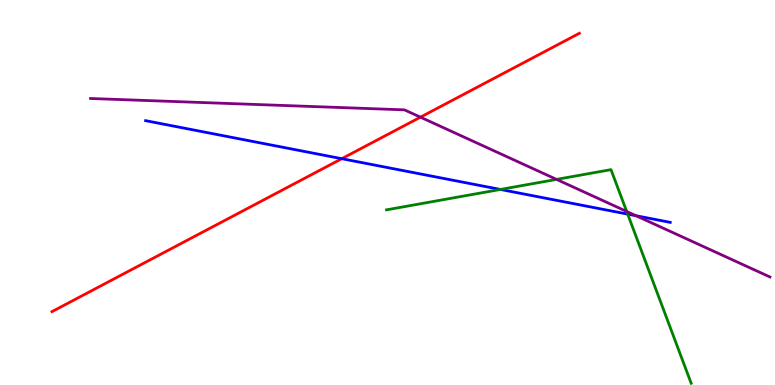[{'lines': ['blue', 'red'], 'intersections': [{'x': 4.41, 'y': 5.88}]}, {'lines': ['green', 'red'], 'intersections': []}, {'lines': ['purple', 'red'], 'intersections': [{'x': 5.42, 'y': 6.96}]}, {'lines': ['blue', 'green'], 'intersections': [{'x': 6.46, 'y': 5.08}, {'x': 8.1, 'y': 4.44}]}, {'lines': ['blue', 'purple'], 'intersections': [{'x': 8.21, 'y': 4.4}]}, {'lines': ['green', 'purple'], 'intersections': [{'x': 7.18, 'y': 5.34}, {'x': 8.09, 'y': 4.51}]}]